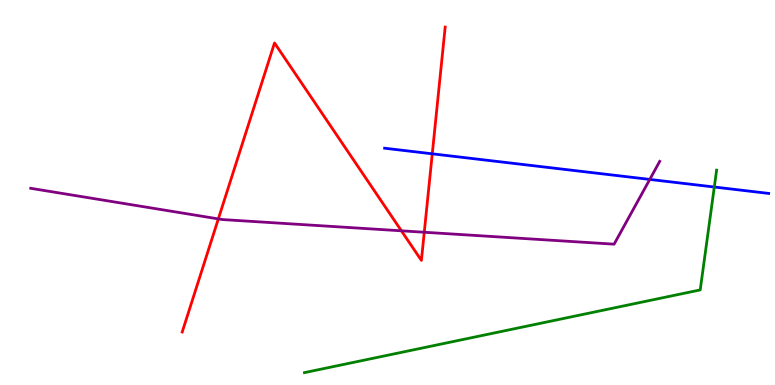[{'lines': ['blue', 'red'], 'intersections': [{'x': 5.58, 'y': 6.0}]}, {'lines': ['green', 'red'], 'intersections': []}, {'lines': ['purple', 'red'], 'intersections': [{'x': 2.82, 'y': 4.31}, {'x': 5.18, 'y': 4.0}, {'x': 5.47, 'y': 3.97}]}, {'lines': ['blue', 'green'], 'intersections': [{'x': 9.22, 'y': 5.14}]}, {'lines': ['blue', 'purple'], 'intersections': [{'x': 8.38, 'y': 5.34}]}, {'lines': ['green', 'purple'], 'intersections': []}]